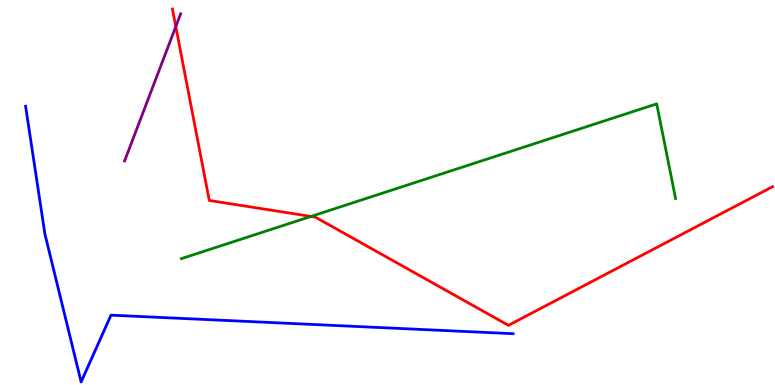[{'lines': ['blue', 'red'], 'intersections': []}, {'lines': ['green', 'red'], 'intersections': [{'x': 4.01, 'y': 4.38}]}, {'lines': ['purple', 'red'], 'intersections': [{'x': 2.27, 'y': 9.31}]}, {'lines': ['blue', 'green'], 'intersections': []}, {'lines': ['blue', 'purple'], 'intersections': []}, {'lines': ['green', 'purple'], 'intersections': []}]